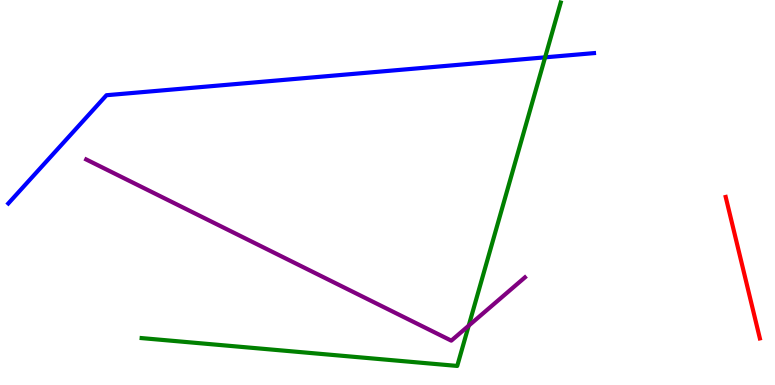[{'lines': ['blue', 'red'], 'intersections': []}, {'lines': ['green', 'red'], 'intersections': []}, {'lines': ['purple', 'red'], 'intersections': []}, {'lines': ['blue', 'green'], 'intersections': [{'x': 7.03, 'y': 8.51}]}, {'lines': ['blue', 'purple'], 'intersections': []}, {'lines': ['green', 'purple'], 'intersections': [{'x': 6.05, 'y': 1.54}]}]